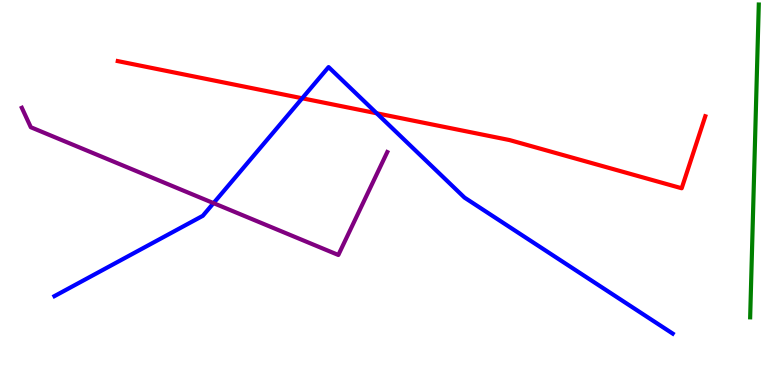[{'lines': ['blue', 'red'], 'intersections': [{'x': 3.9, 'y': 7.45}, {'x': 4.86, 'y': 7.06}]}, {'lines': ['green', 'red'], 'intersections': []}, {'lines': ['purple', 'red'], 'intersections': []}, {'lines': ['blue', 'green'], 'intersections': []}, {'lines': ['blue', 'purple'], 'intersections': [{'x': 2.76, 'y': 4.72}]}, {'lines': ['green', 'purple'], 'intersections': []}]